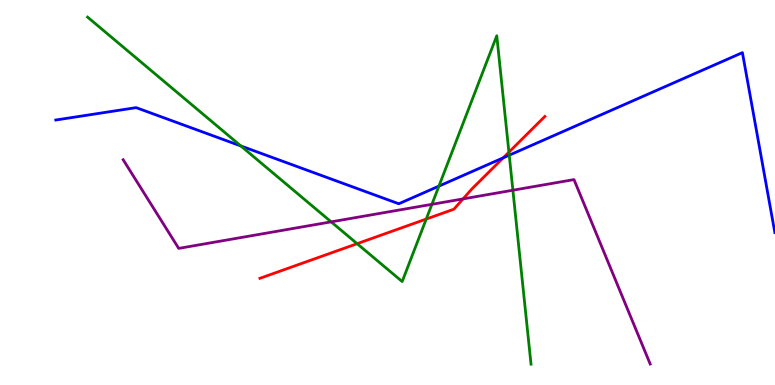[{'lines': ['blue', 'red'], 'intersections': [{'x': 6.49, 'y': 5.9}]}, {'lines': ['green', 'red'], 'intersections': [{'x': 4.61, 'y': 3.67}, {'x': 5.5, 'y': 4.31}, {'x': 6.57, 'y': 6.05}]}, {'lines': ['purple', 'red'], 'intersections': [{'x': 5.97, 'y': 4.83}]}, {'lines': ['blue', 'green'], 'intersections': [{'x': 3.11, 'y': 6.21}, {'x': 5.66, 'y': 5.17}, {'x': 6.57, 'y': 5.97}]}, {'lines': ['blue', 'purple'], 'intersections': []}, {'lines': ['green', 'purple'], 'intersections': [{'x': 4.27, 'y': 4.24}, {'x': 5.57, 'y': 4.69}, {'x': 6.62, 'y': 5.06}]}]